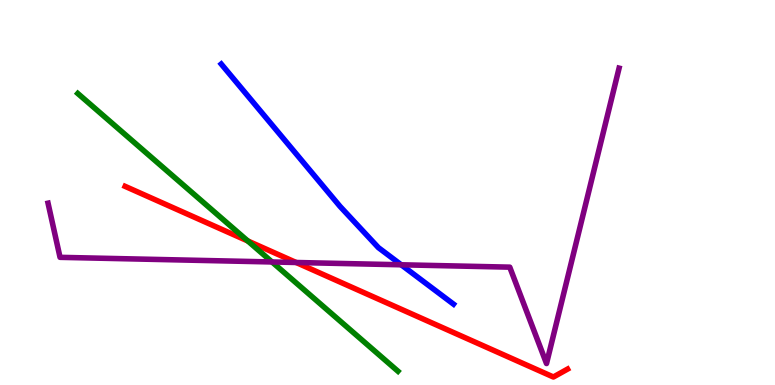[{'lines': ['blue', 'red'], 'intersections': []}, {'lines': ['green', 'red'], 'intersections': [{'x': 3.2, 'y': 3.74}]}, {'lines': ['purple', 'red'], 'intersections': [{'x': 3.82, 'y': 3.18}]}, {'lines': ['blue', 'green'], 'intersections': []}, {'lines': ['blue', 'purple'], 'intersections': [{'x': 5.18, 'y': 3.12}]}, {'lines': ['green', 'purple'], 'intersections': [{'x': 3.51, 'y': 3.2}]}]